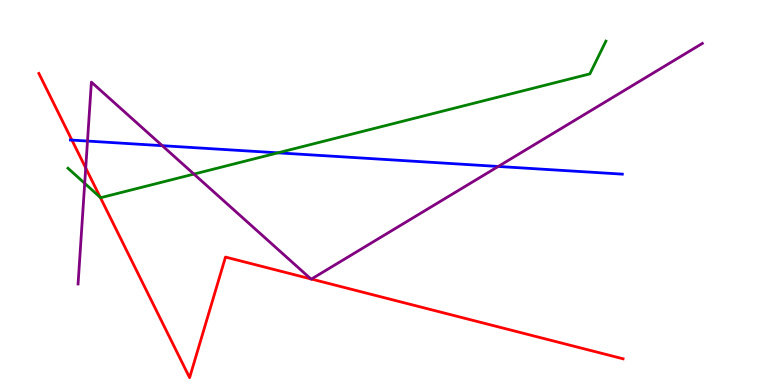[{'lines': ['blue', 'red'], 'intersections': [{'x': 0.928, 'y': 6.36}]}, {'lines': ['green', 'red'], 'intersections': [{'x': 1.29, 'y': 4.87}]}, {'lines': ['purple', 'red'], 'intersections': [{'x': 1.11, 'y': 5.64}, {'x': 4.01, 'y': 2.76}, {'x': 4.02, 'y': 2.75}]}, {'lines': ['blue', 'green'], 'intersections': [{'x': 3.59, 'y': 6.03}]}, {'lines': ['blue', 'purple'], 'intersections': [{'x': 1.13, 'y': 6.34}, {'x': 2.09, 'y': 6.22}, {'x': 6.43, 'y': 5.68}]}, {'lines': ['green', 'purple'], 'intersections': [{'x': 1.09, 'y': 5.24}, {'x': 2.5, 'y': 5.48}]}]